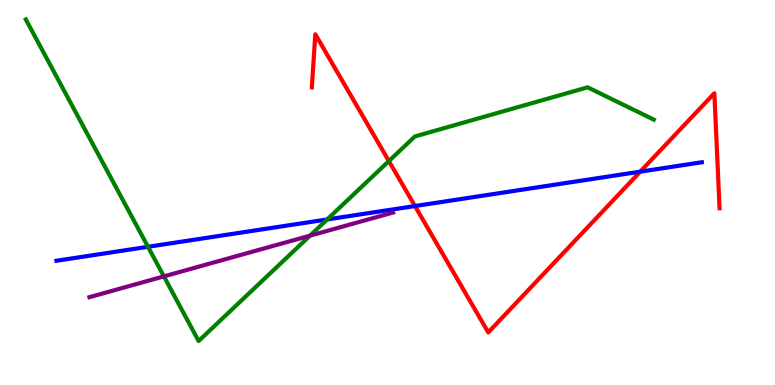[{'lines': ['blue', 'red'], 'intersections': [{'x': 5.35, 'y': 4.65}, {'x': 8.26, 'y': 5.54}]}, {'lines': ['green', 'red'], 'intersections': [{'x': 5.02, 'y': 5.82}]}, {'lines': ['purple', 'red'], 'intersections': []}, {'lines': ['blue', 'green'], 'intersections': [{'x': 1.91, 'y': 3.59}, {'x': 4.22, 'y': 4.3}]}, {'lines': ['blue', 'purple'], 'intersections': []}, {'lines': ['green', 'purple'], 'intersections': [{'x': 2.11, 'y': 2.82}, {'x': 4.0, 'y': 3.88}]}]